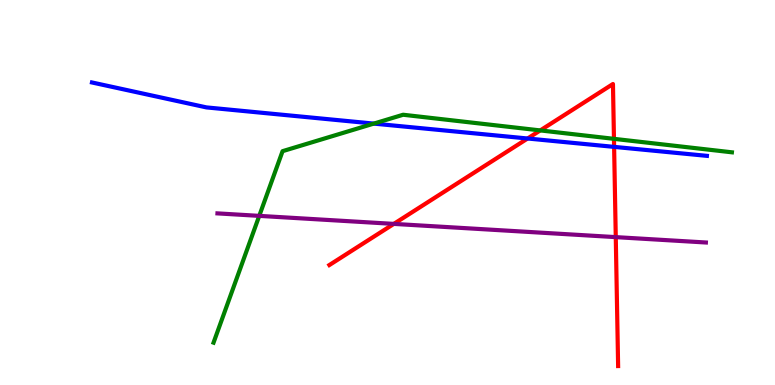[{'lines': ['blue', 'red'], 'intersections': [{'x': 6.81, 'y': 6.4}, {'x': 7.92, 'y': 6.19}]}, {'lines': ['green', 'red'], 'intersections': [{'x': 6.97, 'y': 6.61}, {'x': 7.92, 'y': 6.39}]}, {'lines': ['purple', 'red'], 'intersections': [{'x': 5.08, 'y': 4.18}, {'x': 7.95, 'y': 3.84}]}, {'lines': ['blue', 'green'], 'intersections': [{'x': 4.82, 'y': 6.79}]}, {'lines': ['blue', 'purple'], 'intersections': []}, {'lines': ['green', 'purple'], 'intersections': [{'x': 3.35, 'y': 4.39}]}]